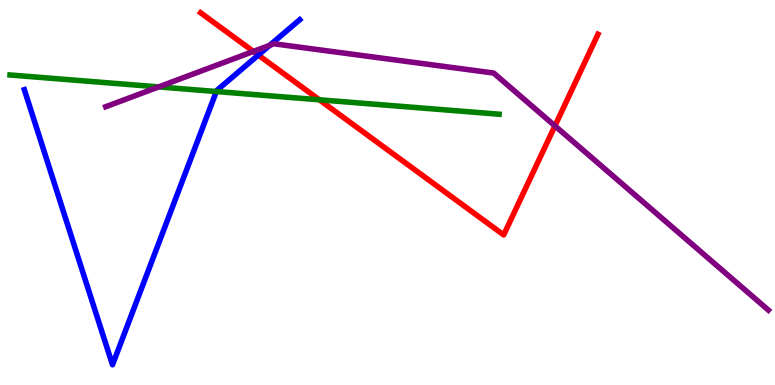[{'lines': ['blue', 'red'], 'intersections': [{'x': 3.33, 'y': 8.57}]}, {'lines': ['green', 'red'], 'intersections': [{'x': 4.12, 'y': 7.41}]}, {'lines': ['purple', 'red'], 'intersections': [{'x': 3.27, 'y': 8.66}, {'x': 7.16, 'y': 6.73}]}, {'lines': ['blue', 'green'], 'intersections': [{'x': 2.79, 'y': 7.62}]}, {'lines': ['blue', 'purple'], 'intersections': [{'x': 3.48, 'y': 8.82}]}, {'lines': ['green', 'purple'], 'intersections': [{'x': 2.05, 'y': 7.74}]}]